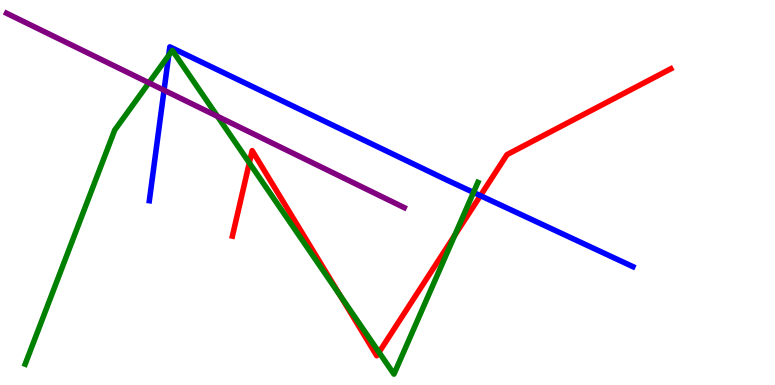[{'lines': ['blue', 'red'], 'intersections': [{'x': 6.2, 'y': 4.92}]}, {'lines': ['green', 'red'], 'intersections': [{'x': 3.22, 'y': 5.77}, {'x': 4.39, 'y': 2.32}, {'x': 4.89, 'y': 0.85}, {'x': 5.87, 'y': 3.88}]}, {'lines': ['purple', 'red'], 'intersections': []}, {'lines': ['blue', 'green'], 'intersections': [{'x': 2.18, 'y': 8.56}, {'x': 6.11, 'y': 5.0}]}, {'lines': ['blue', 'purple'], 'intersections': [{'x': 2.12, 'y': 7.66}]}, {'lines': ['green', 'purple'], 'intersections': [{'x': 1.92, 'y': 7.85}, {'x': 2.81, 'y': 6.98}]}]